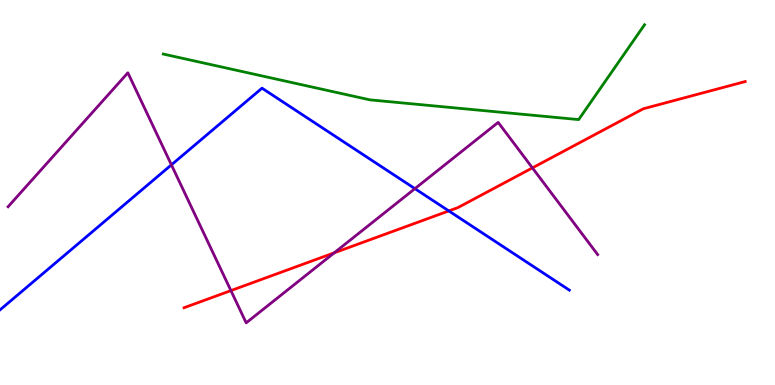[{'lines': ['blue', 'red'], 'intersections': [{'x': 5.79, 'y': 4.52}]}, {'lines': ['green', 'red'], 'intersections': []}, {'lines': ['purple', 'red'], 'intersections': [{'x': 2.98, 'y': 2.45}, {'x': 4.31, 'y': 3.43}, {'x': 6.87, 'y': 5.64}]}, {'lines': ['blue', 'green'], 'intersections': []}, {'lines': ['blue', 'purple'], 'intersections': [{'x': 2.21, 'y': 5.72}, {'x': 5.35, 'y': 5.1}]}, {'lines': ['green', 'purple'], 'intersections': []}]